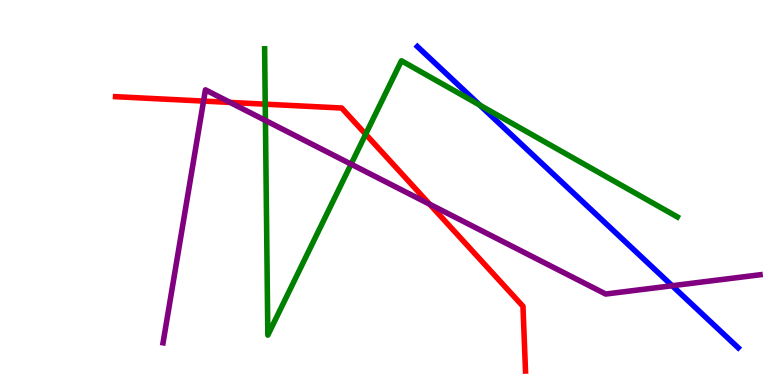[{'lines': ['blue', 'red'], 'intersections': []}, {'lines': ['green', 'red'], 'intersections': [{'x': 3.42, 'y': 7.29}, {'x': 4.72, 'y': 6.51}]}, {'lines': ['purple', 'red'], 'intersections': [{'x': 2.63, 'y': 7.37}, {'x': 2.97, 'y': 7.34}, {'x': 5.54, 'y': 4.7}]}, {'lines': ['blue', 'green'], 'intersections': [{'x': 6.19, 'y': 7.27}]}, {'lines': ['blue', 'purple'], 'intersections': [{'x': 8.67, 'y': 2.58}]}, {'lines': ['green', 'purple'], 'intersections': [{'x': 3.42, 'y': 6.87}, {'x': 4.53, 'y': 5.74}]}]